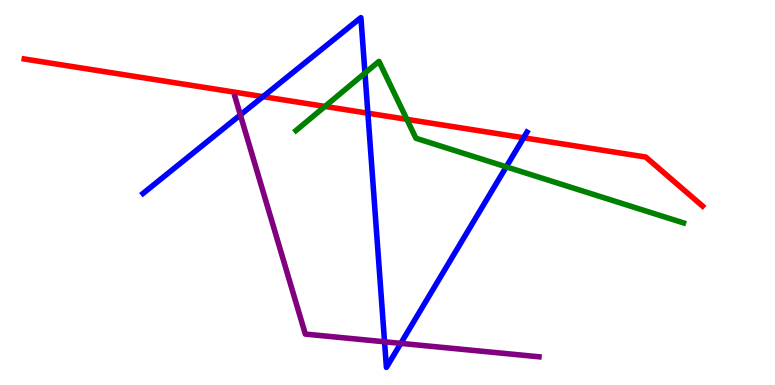[{'lines': ['blue', 'red'], 'intersections': [{'x': 3.39, 'y': 7.49}, {'x': 4.75, 'y': 7.06}, {'x': 6.76, 'y': 6.42}]}, {'lines': ['green', 'red'], 'intersections': [{'x': 4.19, 'y': 7.24}, {'x': 5.25, 'y': 6.9}]}, {'lines': ['purple', 'red'], 'intersections': []}, {'lines': ['blue', 'green'], 'intersections': [{'x': 4.71, 'y': 8.1}, {'x': 6.53, 'y': 5.67}]}, {'lines': ['blue', 'purple'], 'intersections': [{'x': 3.1, 'y': 7.02}, {'x': 4.96, 'y': 1.12}, {'x': 5.17, 'y': 1.08}]}, {'lines': ['green', 'purple'], 'intersections': []}]